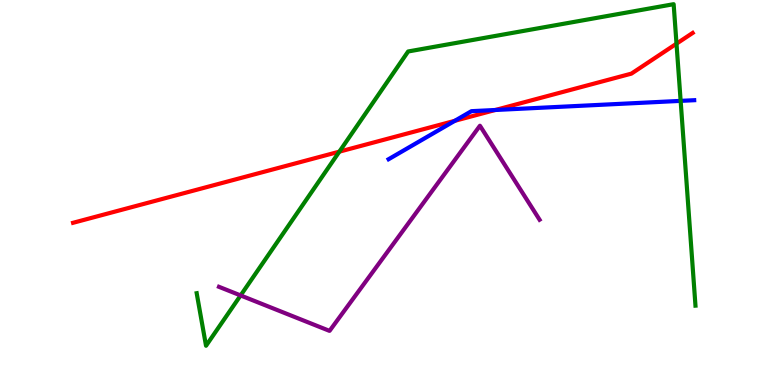[{'lines': ['blue', 'red'], 'intersections': [{'x': 5.87, 'y': 6.86}, {'x': 6.39, 'y': 7.14}]}, {'lines': ['green', 'red'], 'intersections': [{'x': 4.38, 'y': 6.06}, {'x': 8.73, 'y': 8.87}]}, {'lines': ['purple', 'red'], 'intersections': []}, {'lines': ['blue', 'green'], 'intersections': [{'x': 8.78, 'y': 7.38}]}, {'lines': ['blue', 'purple'], 'intersections': []}, {'lines': ['green', 'purple'], 'intersections': [{'x': 3.1, 'y': 2.33}]}]